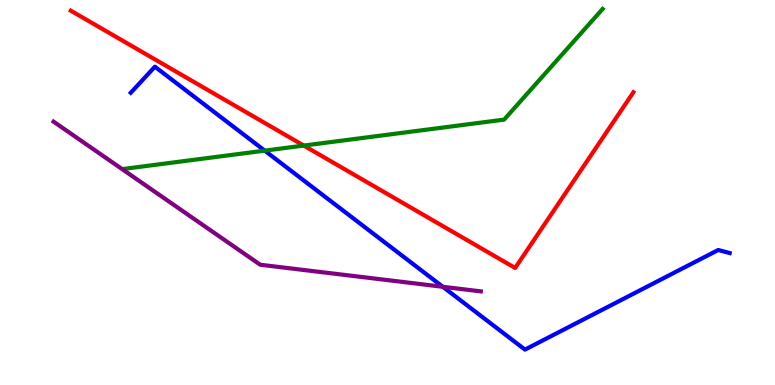[{'lines': ['blue', 'red'], 'intersections': []}, {'lines': ['green', 'red'], 'intersections': [{'x': 3.92, 'y': 6.22}]}, {'lines': ['purple', 'red'], 'intersections': []}, {'lines': ['blue', 'green'], 'intersections': [{'x': 3.42, 'y': 6.09}]}, {'lines': ['blue', 'purple'], 'intersections': [{'x': 5.71, 'y': 2.55}]}, {'lines': ['green', 'purple'], 'intersections': []}]